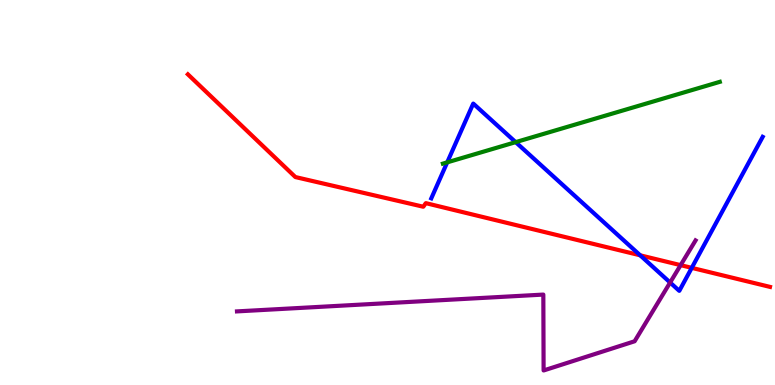[{'lines': ['blue', 'red'], 'intersections': [{'x': 8.26, 'y': 3.37}, {'x': 8.93, 'y': 3.04}]}, {'lines': ['green', 'red'], 'intersections': []}, {'lines': ['purple', 'red'], 'intersections': [{'x': 8.78, 'y': 3.11}]}, {'lines': ['blue', 'green'], 'intersections': [{'x': 5.77, 'y': 5.78}, {'x': 6.65, 'y': 6.31}]}, {'lines': ['blue', 'purple'], 'intersections': [{'x': 8.65, 'y': 2.66}]}, {'lines': ['green', 'purple'], 'intersections': []}]